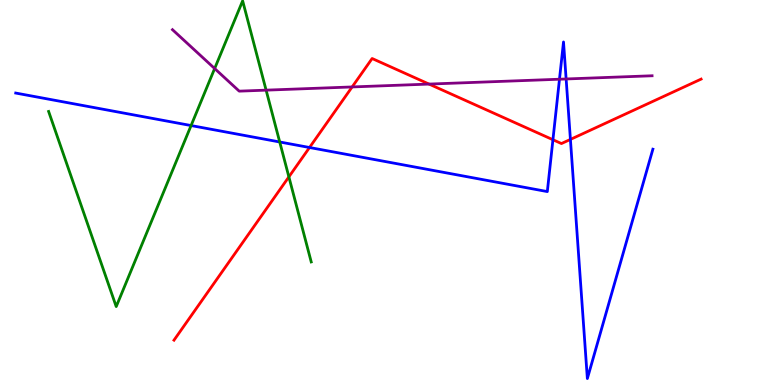[{'lines': ['blue', 'red'], 'intersections': [{'x': 3.99, 'y': 6.17}, {'x': 7.13, 'y': 6.37}, {'x': 7.36, 'y': 6.38}]}, {'lines': ['green', 'red'], 'intersections': [{'x': 3.73, 'y': 5.41}]}, {'lines': ['purple', 'red'], 'intersections': [{'x': 4.54, 'y': 7.74}, {'x': 5.54, 'y': 7.82}]}, {'lines': ['blue', 'green'], 'intersections': [{'x': 2.47, 'y': 6.74}, {'x': 3.61, 'y': 6.31}]}, {'lines': ['blue', 'purple'], 'intersections': [{'x': 7.22, 'y': 7.94}, {'x': 7.3, 'y': 7.95}]}, {'lines': ['green', 'purple'], 'intersections': [{'x': 2.77, 'y': 8.22}, {'x': 3.43, 'y': 7.66}]}]